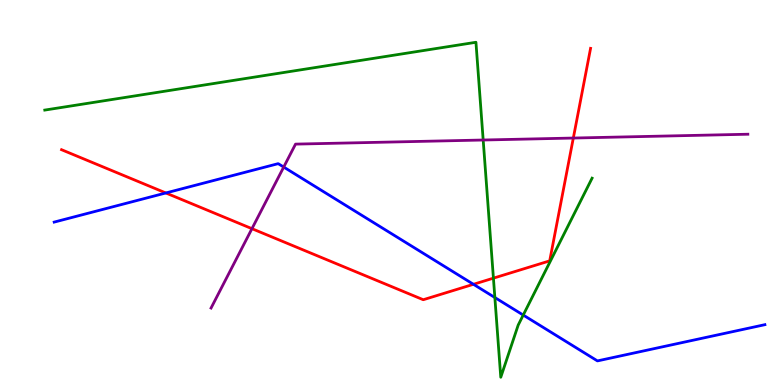[{'lines': ['blue', 'red'], 'intersections': [{'x': 2.14, 'y': 4.99}, {'x': 6.11, 'y': 2.62}]}, {'lines': ['green', 'red'], 'intersections': [{'x': 6.37, 'y': 2.78}]}, {'lines': ['purple', 'red'], 'intersections': [{'x': 3.25, 'y': 4.06}, {'x': 7.4, 'y': 6.41}]}, {'lines': ['blue', 'green'], 'intersections': [{'x': 6.39, 'y': 2.27}, {'x': 6.75, 'y': 1.82}]}, {'lines': ['blue', 'purple'], 'intersections': [{'x': 3.66, 'y': 5.66}]}, {'lines': ['green', 'purple'], 'intersections': [{'x': 6.23, 'y': 6.36}]}]